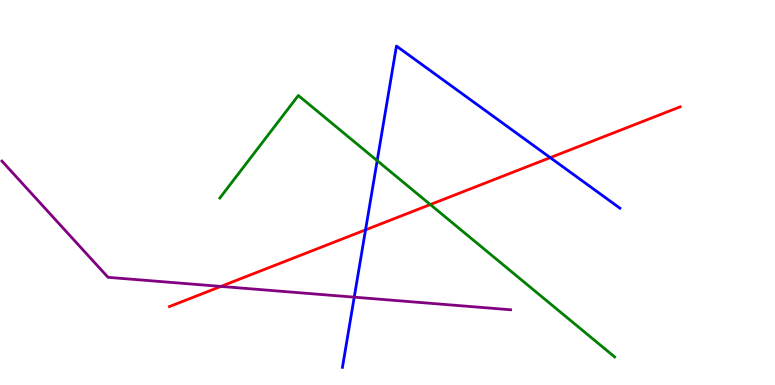[{'lines': ['blue', 'red'], 'intersections': [{'x': 4.72, 'y': 4.03}, {'x': 7.1, 'y': 5.91}]}, {'lines': ['green', 'red'], 'intersections': [{'x': 5.55, 'y': 4.69}]}, {'lines': ['purple', 'red'], 'intersections': [{'x': 2.85, 'y': 2.56}]}, {'lines': ['blue', 'green'], 'intersections': [{'x': 4.87, 'y': 5.83}]}, {'lines': ['blue', 'purple'], 'intersections': [{'x': 4.57, 'y': 2.28}]}, {'lines': ['green', 'purple'], 'intersections': []}]